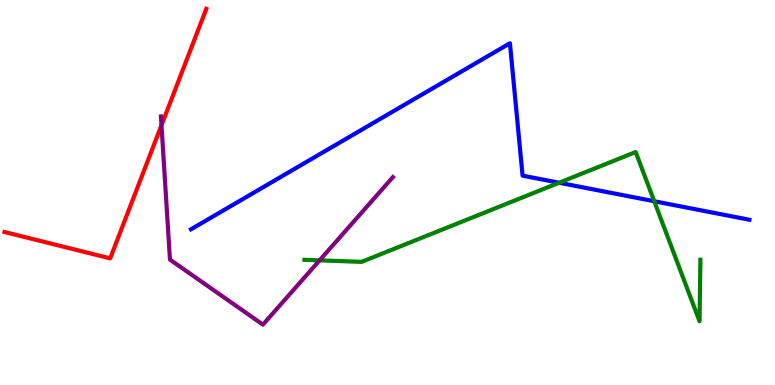[{'lines': ['blue', 'red'], 'intersections': []}, {'lines': ['green', 'red'], 'intersections': []}, {'lines': ['purple', 'red'], 'intersections': [{'x': 2.08, 'y': 6.75}]}, {'lines': ['blue', 'green'], 'intersections': [{'x': 7.21, 'y': 5.25}, {'x': 8.44, 'y': 4.77}]}, {'lines': ['blue', 'purple'], 'intersections': []}, {'lines': ['green', 'purple'], 'intersections': [{'x': 4.12, 'y': 3.24}]}]